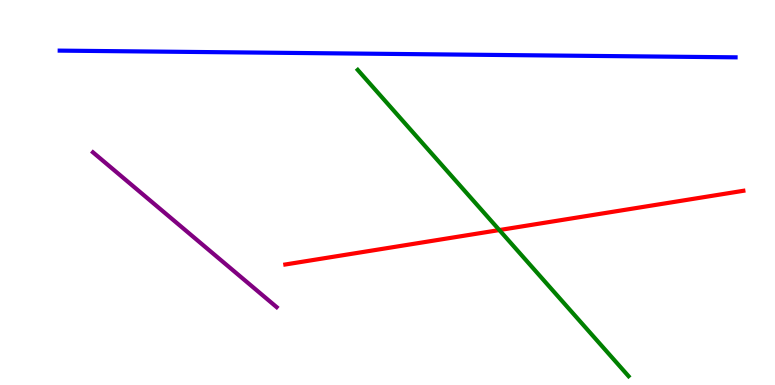[{'lines': ['blue', 'red'], 'intersections': []}, {'lines': ['green', 'red'], 'intersections': [{'x': 6.44, 'y': 4.02}]}, {'lines': ['purple', 'red'], 'intersections': []}, {'lines': ['blue', 'green'], 'intersections': []}, {'lines': ['blue', 'purple'], 'intersections': []}, {'lines': ['green', 'purple'], 'intersections': []}]